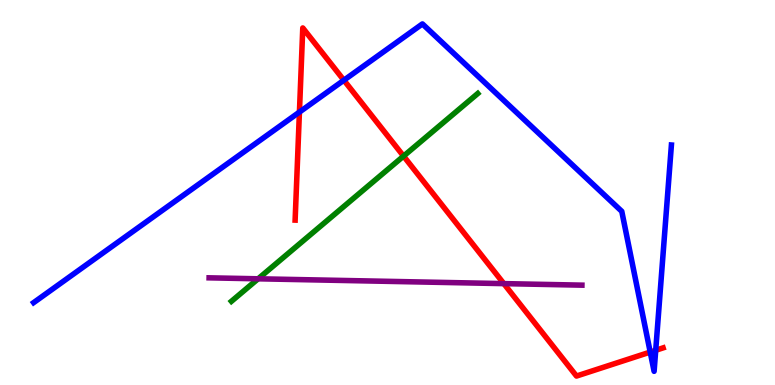[{'lines': ['blue', 'red'], 'intersections': [{'x': 3.86, 'y': 7.09}, {'x': 4.44, 'y': 7.92}, {'x': 8.39, 'y': 0.855}, {'x': 8.46, 'y': 0.902}]}, {'lines': ['green', 'red'], 'intersections': [{'x': 5.21, 'y': 5.95}]}, {'lines': ['purple', 'red'], 'intersections': [{'x': 6.5, 'y': 2.63}]}, {'lines': ['blue', 'green'], 'intersections': []}, {'lines': ['blue', 'purple'], 'intersections': []}, {'lines': ['green', 'purple'], 'intersections': [{'x': 3.33, 'y': 2.76}]}]